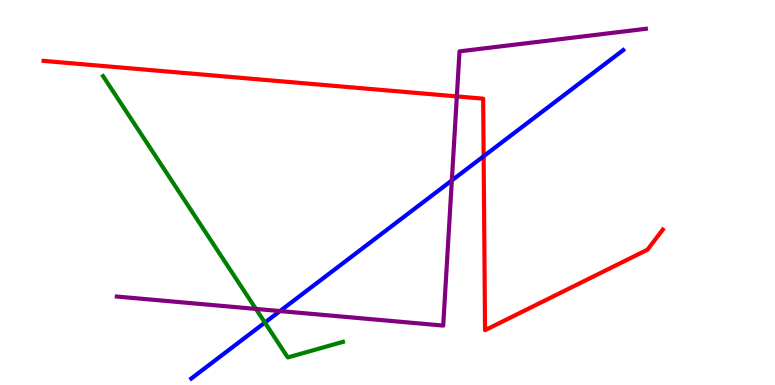[{'lines': ['blue', 'red'], 'intersections': [{'x': 6.24, 'y': 5.94}]}, {'lines': ['green', 'red'], 'intersections': []}, {'lines': ['purple', 'red'], 'intersections': [{'x': 5.89, 'y': 7.5}]}, {'lines': ['blue', 'green'], 'intersections': [{'x': 3.42, 'y': 1.62}]}, {'lines': ['blue', 'purple'], 'intersections': [{'x': 3.61, 'y': 1.92}, {'x': 5.83, 'y': 5.31}]}, {'lines': ['green', 'purple'], 'intersections': [{'x': 3.3, 'y': 1.98}]}]